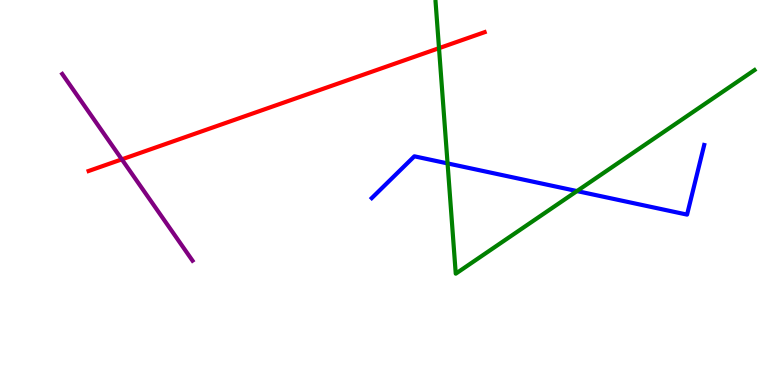[{'lines': ['blue', 'red'], 'intersections': []}, {'lines': ['green', 'red'], 'intersections': [{'x': 5.66, 'y': 8.75}]}, {'lines': ['purple', 'red'], 'intersections': [{'x': 1.57, 'y': 5.86}]}, {'lines': ['blue', 'green'], 'intersections': [{'x': 5.77, 'y': 5.76}, {'x': 7.44, 'y': 5.04}]}, {'lines': ['blue', 'purple'], 'intersections': []}, {'lines': ['green', 'purple'], 'intersections': []}]